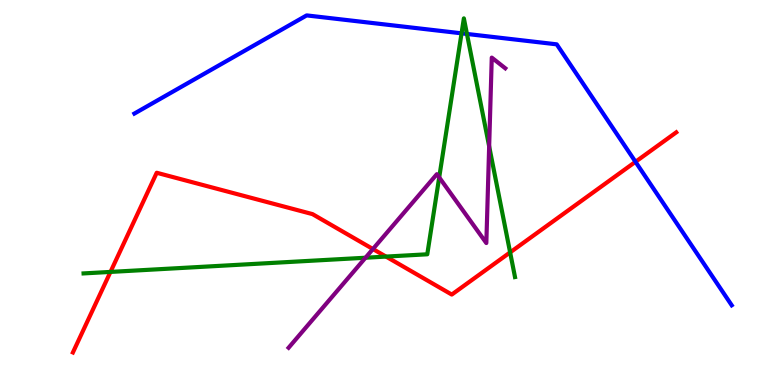[{'lines': ['blue', 'red'], 'intersections': [{'x': 8.2, 'y': 5.8}]}, {'lines': ['green', 'red'], 'intersections': [{'x': 1.43, 'y': 2.94}, {'x': 4.98, 'y': 3.34}, {'x': 6.58, 'y': 3.44}]}, {'lines': ['purple', 'red'], 'intersections': [{'x': 4.81, 'y': 3.53}]}, {'lines': ['blue', 'green'], 'intersections': [{'x': 5.96, 'y': 9.13}, {'x': 6.03, 'y': 9.12}]}, {'lines': ['blue', 'purple'], 'intersections': []}, {'lines': ['green', 'purple'], 'intersections': [{'x': 4.72, 'y': 3.31}, {'x': 5.67, 'y': 5.39}, {'x': 6.31, 'y': 6.2}]}]